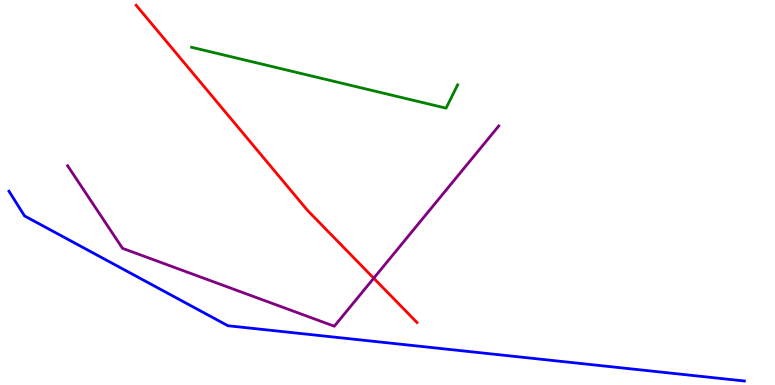[{'lines': ['blue', 'red'], 'intersections': []}, {'lines': ['green', 'red'], 'intersections': []}, {'lines': ['purple', 'red'], 'intersections': [{'x': 4.82, 'y': 2.77}]}, {'lines': ['blue', 'green'], 'intersections': []}, {'lines': ['blue', 'purple'], 'intersections': []}, {'lines': ['green', 'purple'], 'intersections': []}]